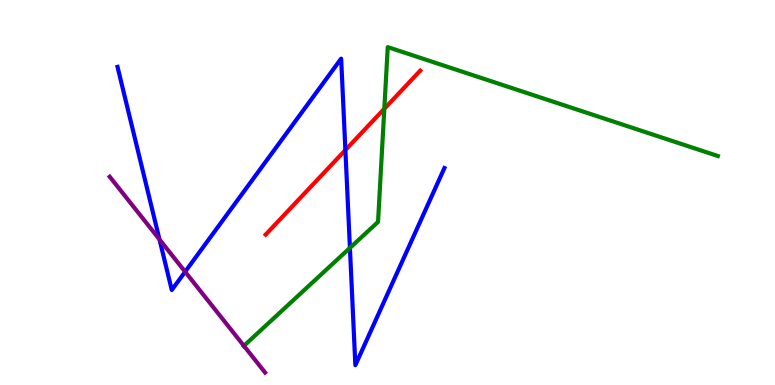[{'lines': ['blue', 'red'], 'intersections': [{'x': 4.46, 'y': 6.1}]}, {'lines': ['green', 'red'], 'intersections': [{'x': 4.96, 'y': 7.17}]}, {'lines': ['purple', 'red'], 'intersections': []}, {'lines': ['blue', 'green'], 'intersections': [{'x': 4.52, 'y': 3.56}]}, {'lines': ['blue', 'purple'], 'intersections': [{'x': 2.06, 'y': 3.78}, {'x': 2.39, 'y': 2.94}]}, {'lines': ['green', 'purple'], 'intersections': [{'x': 3.15, 'y': 1.02}]}]